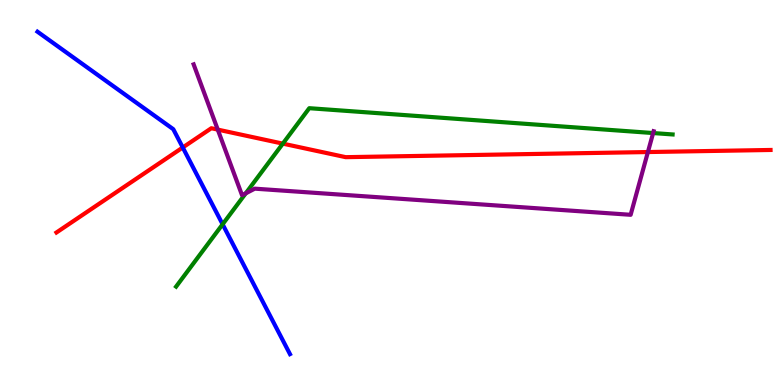[{'lines': ['blue', 'red'], 'intersections': [{'x': 2.36, 'y': 6.17}]}, {'lines': ['green', 'red'], 'intersections': [{'x': 3.65, 'y': 6.27}]}, {'lines': ['purple', 'red'], 'intersections': [{'x': 2.81, 'y': 6.63}, {'x': 8.36, 'y': 6.05}]}, {'lines': ['blue', 'green'], 'intersections': [{'x': 2.87, 'y': 4.17}]}, {'lines': ['blue', 'purple'], 'intersections': []}, {'lines': ['green', 'purple'], 'intersections': [{'x': 3.17, 'y': 4.98}, {'x': 8.43, 'y': 6.54}]}]